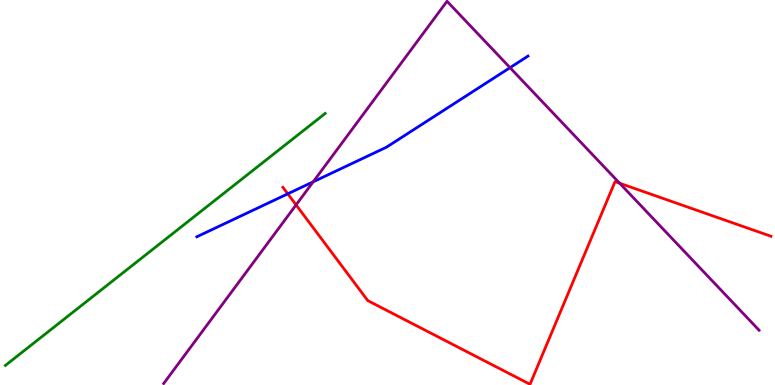[{'lines': ['blue', 'red'], 'intersections': [{'x': 3.71, 'y': 4.97}]}, {'lines': ['green', 'red'], 'intersections': []}, {'lines': ['purple', 'red'], 'intersections': [{'x': 3.82, 'y': 4.68}, {'x': 8.0, 'y': 5.24}]}, {'lines': ['blue', 'green'], 'intersections': []}, {'lines': ['blue', 'purple'], 'intersections': [{'x': 4.04, 'y': 5.28}, {'x': 6.58, 'y': 8.24}]}, {'lines': ['green', 'purple'], 'intersections': []}]